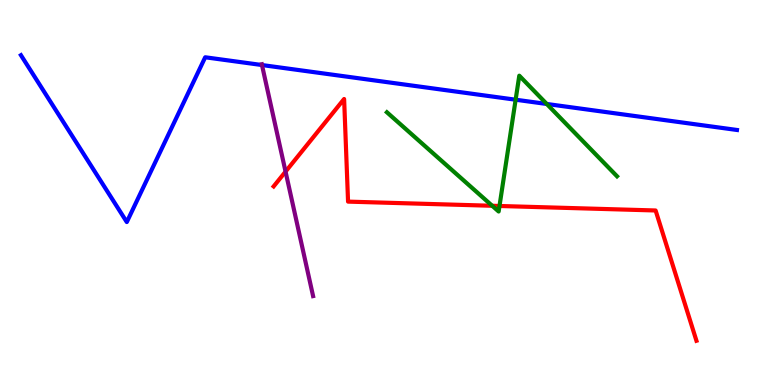[{'lines': ['blue', 'red'], 'intersections': []}, {'lines': ['green', 'red'], 'intersections': [{'x': 6.35, 'y': 4.66}, {'x': 6.45, 'y': 4.65}]}, {'lines': ['purple', 'red'], 'intersections': [{'x': 3.68, 'y': 5.54}]}, {'lines': ['blue', 'green'], 'intersections': [{'x': 6.65, 'y': 7.41}, {'x': 7.06, 'y': 7.3}]}, {'lines': ['blue', 'purple'], 'intersections': [{'x': 3.38, 'y': 8.31}]}, {'lines': ['green', 'purple'], 'intersections': []}]